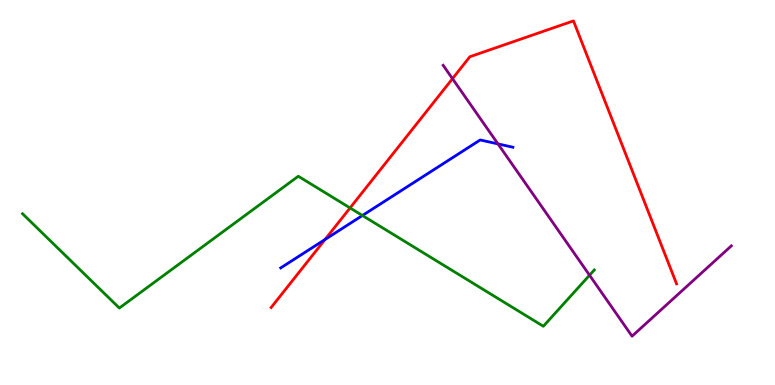[{'lines': ['blue', 'red'], 'intersections': [{'x': 4.19, 'y': 3.78}]}, {'lines': ['green', 'red'], 'intersections': [{'x': 4.52, 'y': 4.6}]}, {'lines': ['purple', 'red'], 'intersections': [{'x': 5.84, 'y': 7.96}]}, {'lines': ['blue', 'green'], 'intersections': [{'x': 4.68, 'y': 4.4}]}, {'lines': ['blue', 'purple'], 'intersections': [{'x': 6.43, 'y': 6.26}]}, {'lines': ['green', 'purple'], 'intersections': [{'x': 7.61, 'y': 2.85}]}]